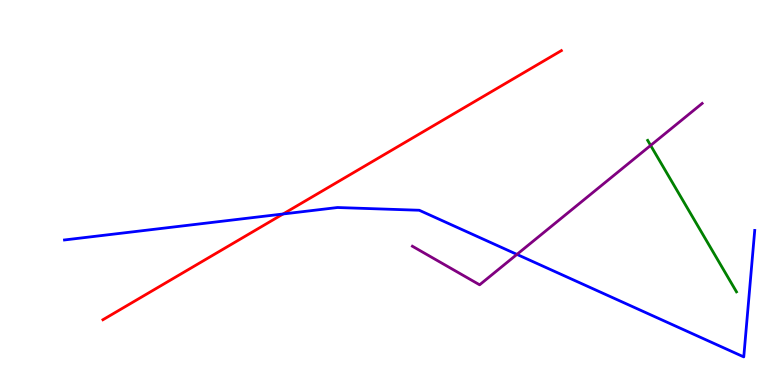[{'lines': ['blue', 'red'], 'intersections': [{'x': 3.65, 'y': 4.44}]}, {'lines': ['green', 'red'], 'intersections': []}, {'lines': ['purple', 'red'], 'intersections': []}, {'lines': ['blue', 'green'], 'intersections': []}, {'lines': ['blue', 'purple'], 'intersections': [{'x': 6.67, 'y': 3.39}]}, {'lines': ['green', 'purple'], 'intersections': [{'x': 8.4, 'y': 6.22}]}]